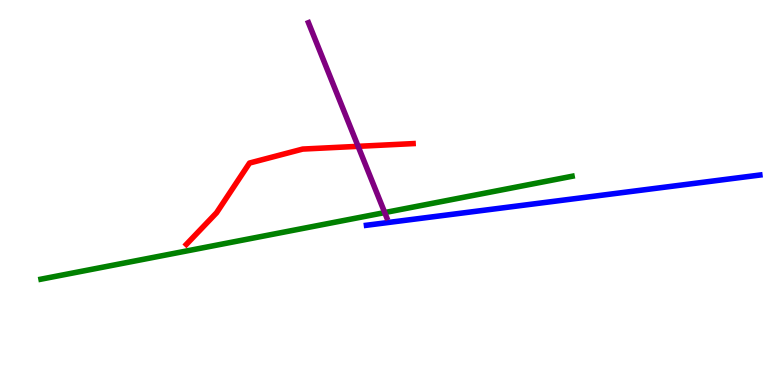[{'lines': ['blue', 'red'], 'intersections': []}, {'lines': ['green', 'red'], 'intersections': []}, {'lines': ['purple', 'red'], 'intersections': [{'x': 4.62, 'y': 6.2}]}, {'lines': ['blue', 'green'], 'intersections': []}, {'lines': ['blue', 'purple'], 'intersections': []}, {'lines': ['green', 'purple'], 'intersections': [{'x': 4.96, 'y': 4.48}]}]